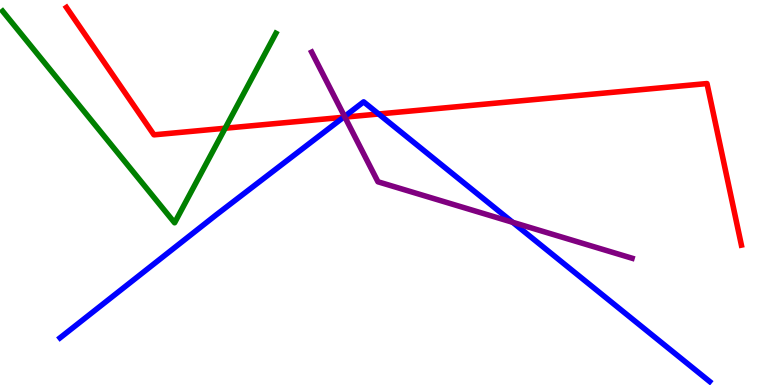[{'lines': ['blue', 'red'], 'intersections': [{'x': 4.43, 'y': 6.95}, {'x': 4.89, 'y': 7.04}]}, {'lines': ['green', 'red'], 'intersections': [{'x': 2.91, 'y': 6.67}]}, {'lines': ['purple', 'red'], 'intersections': [{'x': 4.45, 'y': 6.96}]}, {'lines': ['blue', 'green'], 'intersections': []}, {'lines': ['blue', 'purple'], 'intersections': [{'x': 4.45, 'y': 6.97}, {'x': 6.62, 'y': 4.23}]}, {'lines': ['green', 'purple'], 'intersections': []}]